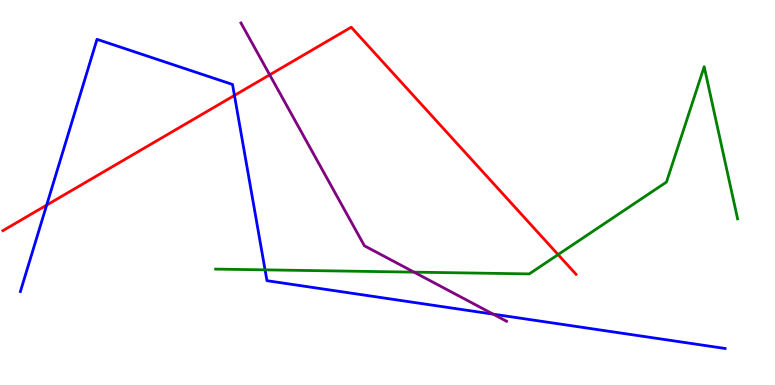[{'lines': ['blue', 'red'], 'intersections': [{'x': 0.602, 'y': 4.67}, {'x': 3.03, 'y': 7.52}]}, {'lines': ['green', 'red'], 'intersections': [{'x': 7.2, 'y': 3.39}]}, {'lines': ['purple', 'red'], 'intersections': [{'x': 3.48, 'y': 8.06}]}, {'lines': ['blue', 'green'], 'intersections': [{'x': 3.42, 'y': 2.99}]}, {'lines': ['blue', 'purple'], 'intersections': [{'x': 6.36, 'y': 1.84}]}, {'lines': ['green', 'purple'], 'intersections': [{'x': 5.34, 'y': 2.93}]}]